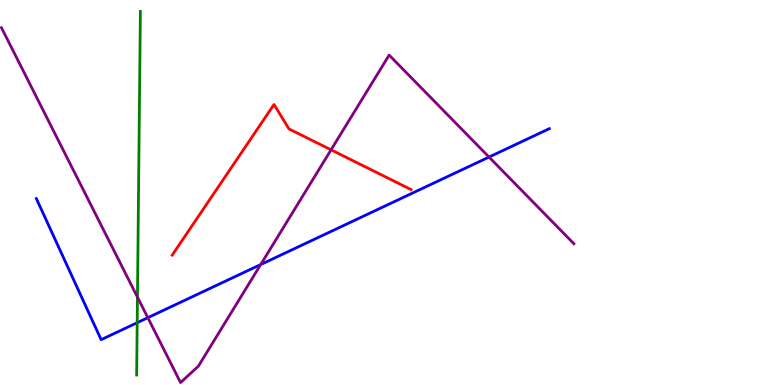[{'lines': ['blue', 'red'], 'intersections': []}, {'lines': ['green', 'red'], 'intersections': []}, {'lines': ['purple', 'red'], 'intersections': [{'x': 4.27, 'y': 6.11}]}, {'lines': ['blue', 'green'], 'intersections': [{'x': 1.77, 'y': 1.62}]}, {'lines': ['blue', 'purple'], 'intersections': [{'x': 1.91, 'y': 1.75}, {'x': 3.36, 'y': 3.13}, {'x': 6.31, 'y': 5.92}]}, {'lines': ['green', 'purple'], 'intersections': [{'x': 1.77, 'y': 2.28}]}]